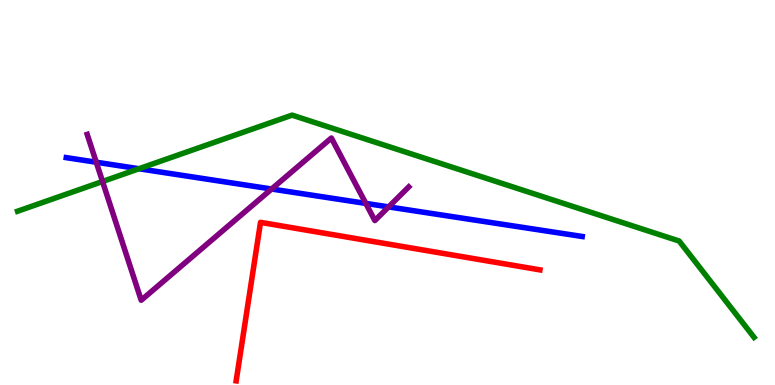[{'lines': ['blue', 'red'], 'intersections': []}, {'lines': ['green', 'red'], 'intersections': []}, {'lines': ['purple', 'red'], 'intersections': []}, {'lines': ['blue', 'green'], 'intersections': [{'x': 1.79, 'y': 5.62}]}, {'lines': ['blue', 'purple'], 'intersections': [{'x': 1.24, 'y': 5.79}, {'x': 3.5, 'y': 5.09}, {'x': 4.72, 'y': 4.72}, {'x': 5.01, 'y': 4.63}]}, {'lines': ['green', 'purple'], 'intersections': [{'x': 1.32, 'y': 5.29}]}]